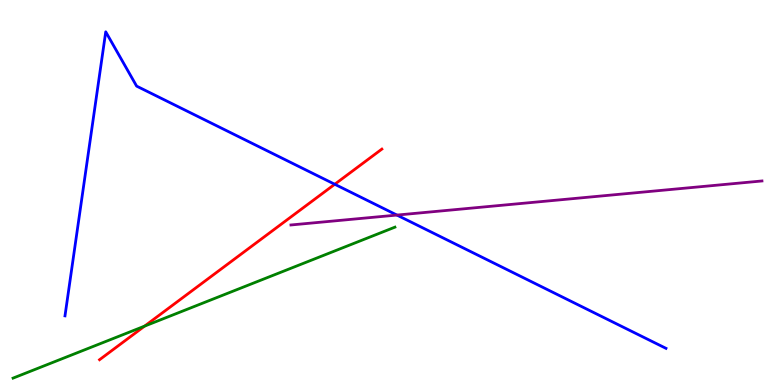[{'lines': ['blue', 'red'], 'intersections': [{'x': 4.32, 'y': 5.21}]}, {'lines': ['green', 'red'], 'intersections': [{'x': 1.87, 'y': 1.53}]}, {'lines': ['purple', 'red'], 'intersections': []}, {'lines': ['blue', 'green'], 'intersections': []}, {'lines': ['blue', 'purple'], 'intersections': [{'x': 5.12, 'y': 4.41}]}, {'lines': ['green', 'purple'], 'intersections': []}]